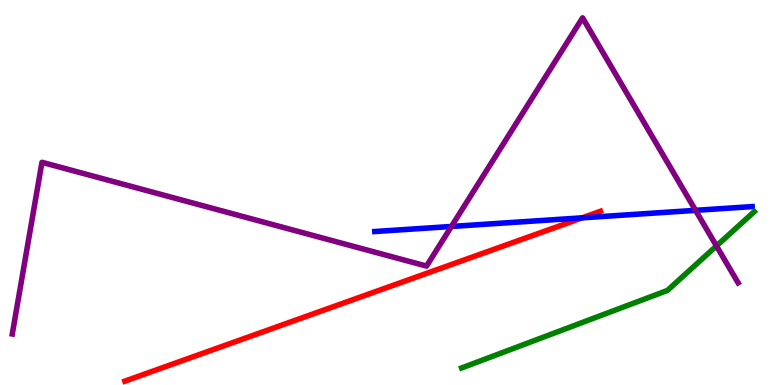[{'lines': ['blue', 'red'], 'intersections': [{'x': 7.51, 'y': 4.34}]}, {'lines': ['green', 'red'], 'intersections': []}, {'lines': ['purple', 'red'], 'intersections': []}, {'lines': ['blue', 'green'], 'intersections': []}, {'lines': ['blue', 'purple'], 'intersections': [{'x': 5.82, 'y': 4.12}, {'x': 8.97, 'y': 4.54}]}, {'lines': ['green', 'purple'], 'intersections': [{'x': 9.24, 'y': 3.61}]}]